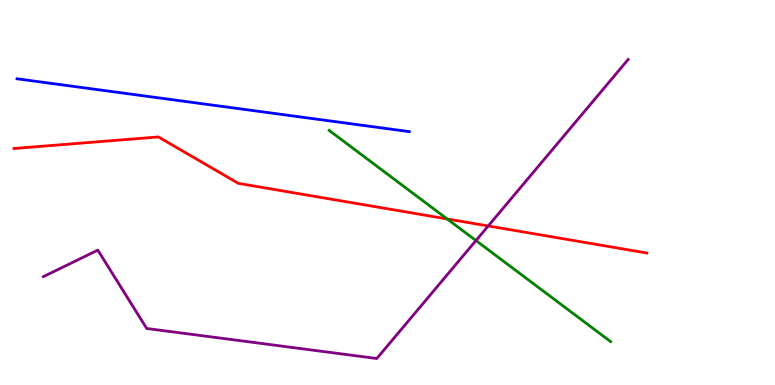[{'lines': ['blue', 'red'], 'intersections': []}, {'lines': ['green', 'red'], 'intersections': [{'x': 5.77, 'y': 4.31}]}, {'lines': ['purple', 'red'], 'intersections': [{'x': 6.3, 'y': 4.13}]}, {'lines': ['blue', 'green'], 'intersections': []}, {'lines': ['blue', 'purple'], 'intersections': []}, {'lines': ['green', 'purple'], 'intersections': [{'x': 6.14, 'y': 3.75}]}]